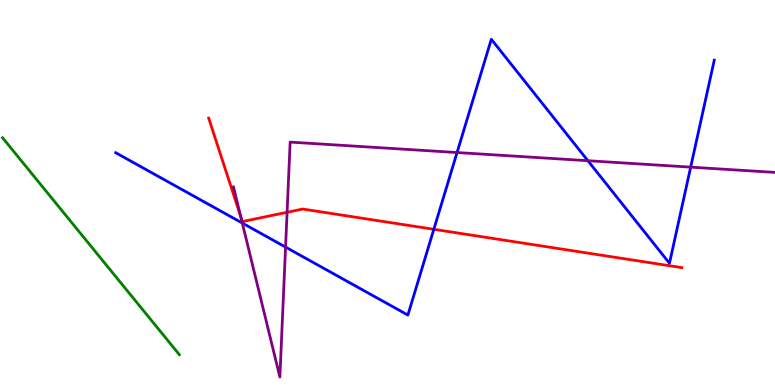[{'lines': ['blue', 'red'], 'intersections': [{'x': 5.6, 'y': 4.04}]}, {'lines': ['green', 'red'], 'intersections': []}, {'lines': ['purple', 'red'], 'intersections': [{'x': 3.11, 'y': 4.38}, {'x': 3.7, 'y': 4.49}]}, {'lines': ['blue', 'green'], 'intersections': []}, {'lines': ['blue', 'purple'], 'intersections': [{'x': 3.13, 'y': 4.21}, {'x': 3.68, 'y': 3.58}, {'x': 5.9, 'y': 6.04}, {'x': 7.59, 'y': 5.83}, {'x': 8.91, 'y': 5.66}]}, {'lines': ['green', 'purple'], 'intersections': []}]